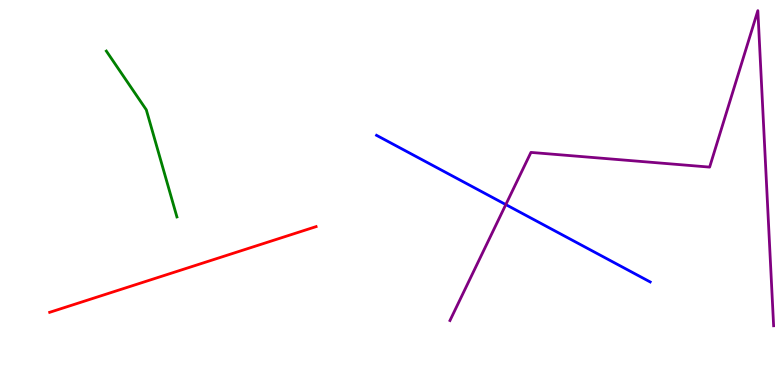[{'lines': ['blue', 'red'], 'intersections': []}, {'lines': ['green', 'red'], 'intersections': []}, {'lines': ['purple', 'red'], 'intersections': []}, {'lines': ['blue', 'green'], 'intersections': []}, {'lines': ['blue', 'purple'], 'intersections': [{'x': 6.53, 'y': 4.69}]}, {'lines': ['green', 'purple'], 'intersections': []}]